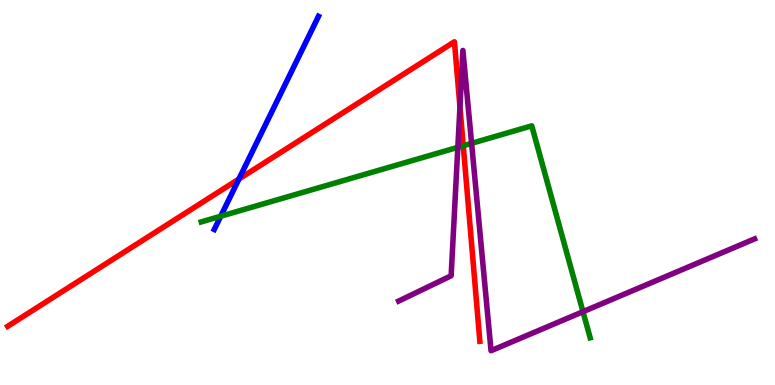[{'lines': ['blue', 'red'], 'intersections': [{'x': 3.08, 'y': 5.35}]}, {'lines': ['green', 'red'], 'intersections': [{'x': 5.98, 'y': 6.21}]}, {'lines': ['purple', 'red'], 'intersections': [{'x': 5.93, 'y': 7.22}]}, {'lines': ['blue', 'green'], 'intersections': [{'x': 2.85, 'y': 4.38}]}, {'lines': ['blue', 'purple'], 'intersections': []}, {'lines': ['green', 'purple'], 'intersections': [{'x': 5.91, 'y': 6.17}, {'x': 6.09, 'y': 6.28}, {'x': 7.52, 'y': 1.9}]}]